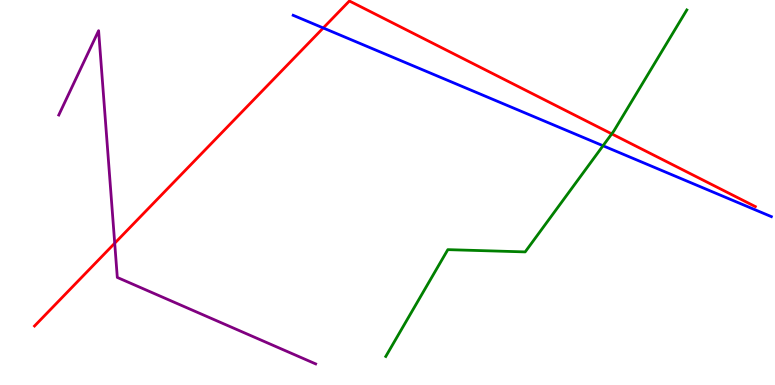[{'lines': ['blue', 'red'], 'intersections': [{'x': 4.17, 'y': 9.27}]}, {'lines': ['green', 'red'], 'intersections': [{'x': 7.89, 'y': 6.52}]}, {'lines': ['purple', 'red'], 'intersections': [{'x': 1.48, 'y': 3.68}]}, {'lines': ['blue', 'green'], 'intersections': [{'x': 7.78, 'y': 6.21}]}, {'lines': ['blue', 'purple'], 'intersections': []}, {'lines': ['green', 'purple'], 'intersections': []}]